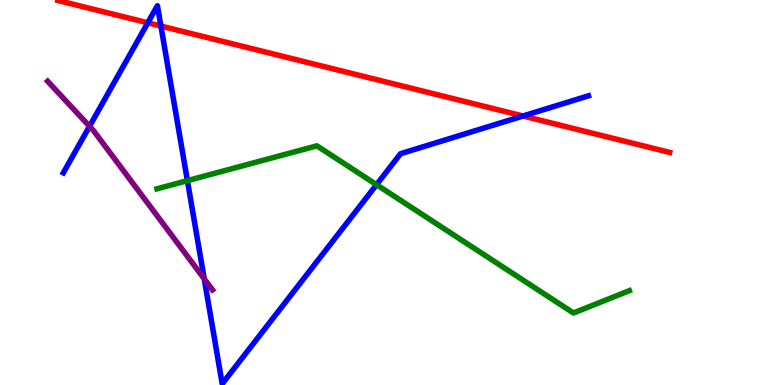[{'lines': ['blue', 'red'], 'intersections': [{'x': 1.91, 'y': 9.41}, {'x': 2.08, 'y': 9.32}, {'x': 6.75, 'y': 6.99}]}, {'lines': ['green', 'red'], 'intersections': []}, {'lines': ['purple', 'red'], 'intersections': []}, {'lines': ['blue', 'green'], 'intersections': [{'x': 2.42, 'y': 5.31}, {'x': 4.86, 'y': 5.2}]}, {'lines': ['blue', 'purple'], 'intersections': [{'x': 1.16, 'y': 6.72}, {'x': 2.63, 'y': 2.76}]}, {'lines': ['green', 'purple'], 'intersections': []}]